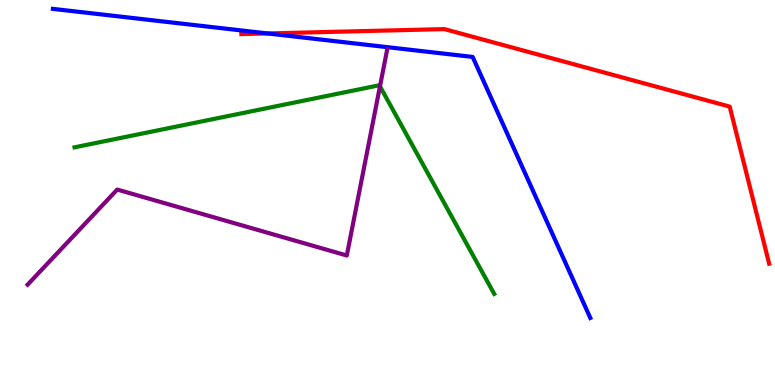[{'lines': ['blue', 'red'], 'intersections': [{'x': 3.45, 'y': 9.13}]}, {'lines': ['green', 'red'], 'intersections': []}, {'lines': ['purple', 'red'], 'intersections': []}, {'lines': ['blue', 'green'], 'intersections': []}, {'lines': ['blue', 'purple'], 'intersections': []}, {'lines': ['green', 'purple'], 'intersections': [{'x': 4.9, 'y': 7.76}]}]